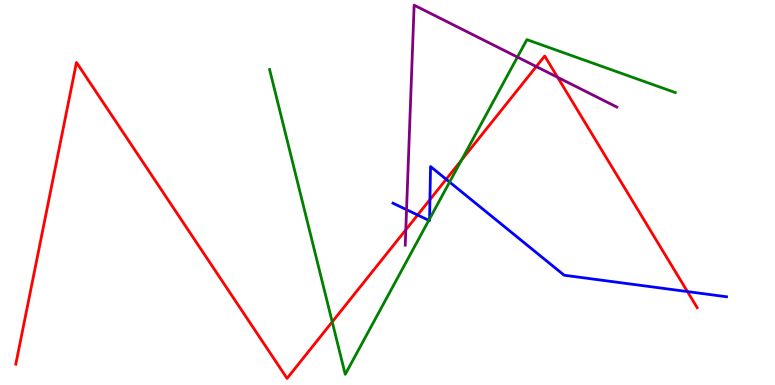[{'lines': ['blue', 'red'], 'intersections': [{'x': 5.39, 'y': 4.42}, {'x': 5.55, 'y': 4.82}, {'x': 5.76, 'y': 5.34}, {'x': 8.87, 'y': 2.43}]}, {'lines': ['green', 'red'], 'intersections': [{'x': 4.29, 'y': 1.64}, {'x': 5.95, 'y': 5.84}]}, {'lines': ['purple', 'red'], 'intersections': [{'x': 5.24, 'y': 4.03}, {'x': 6.92, 'y': 8.27}, {'x': 7.19, 'y': 7.99}]}, {'lines': ['blue', 'green'], 'intersections': [{'x': 5.53, 'y': 4.28}, {'x': 5.54, 'y': 4.31}, {'x': 5.8, 'y': 5.27}]}, {'lines': ['blue', 'purple'], 'intersections': [{'x': 5.25, 'y': 4.55}]}, {'lines': ['green', 'purple'], 'intersections': [{'x': 6.68, 'y': 8.52}]}]